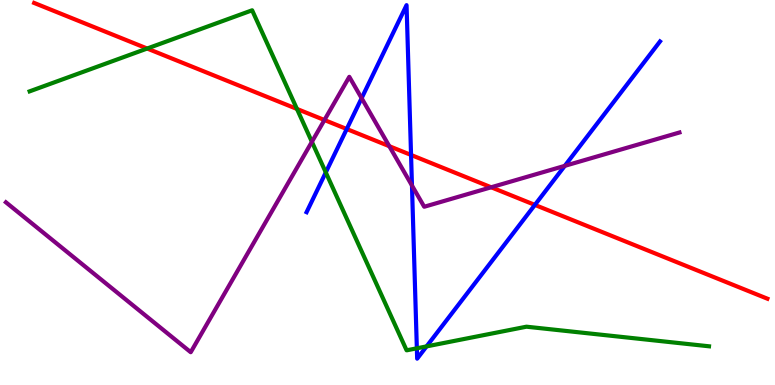[{'lines': ['blue', 'red'], 'intersections': [{'x': 4.47, 'y': 6.65}, {'x': 5.3, 'y': 5.98}, {'x': 6.9, 'y': 4.68}]}, {'lines': ['green', 'red'], 'intersections': [{'x': 1.9, 'y': 8.74}, {'x': 3.83, 'y': 7.17}]}, {'lines': ['purple', 'red'], 'intersections': [{'x': 4.19, 'y': 6.88}, {'x': 5.02, 'y': 6.2}, {'x': 6.34, 'y': 5.14}]}, {'lines': ['blue', 'green'], 'intersections': [{'x': 4.2, 'y': 5.52}, {'x': 5.38, 'y': 0.953}, {'x': 5.5, 'y': 1.0}]}, {'lines': ['blue', 'purple'], 'intersections': [{'x': 4.67, 'y': 7.45}, {'x': 5.32, 'y': 5.18}, {'x': 7.29, 'y': 5.69}]}, {'lines': ['green', 'purple'], 'intersections': [{'x': 4.02, 'y': 6.32}]}]